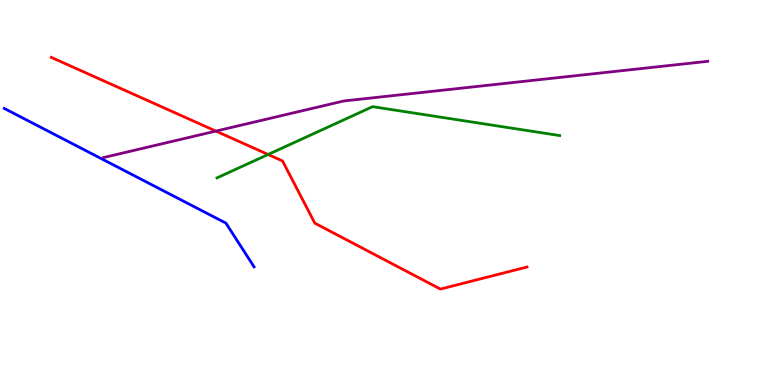[{'lines': ['blue', 'red'], 'intersections': []}, {'lines': ['green', 'red'], 'intersections': [{'x': 3.46, 'y': 5.99}]}, {'lines': ['purple', 'red'], 'intersections': [{'x': 2.79, 'y': 6.59}]}, {'lines': ['blue', 'green'], 'intersections': []}, {'lines': ['blue', 'purple'], 'intersections': []}, {'lines': ['green', 'purple'], 'intersections': []}]